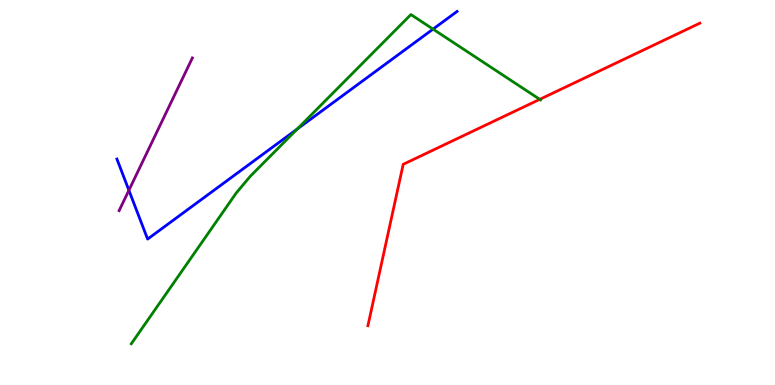[{'lines': ['blue', 'red'], 'intersections': []}, {'lines': ['green', 'red'], 'intersections': [{'x': 6.96, 'y': 7.42}]}, {'lines': ['purple', 'red'], 'intersections': []}, {'lines': ['blue', 'green'], 'intersections': [{'x': 3.83, 'y': 6.65}, {'x': 5.59, 'y': 9.24}]}, {'lines': ['blue', 'purple'], 'intersections': [{'x': 1.66, 'y': 5.06}]}, {'lines': ['green', 'purple'], 'intersections': []}]